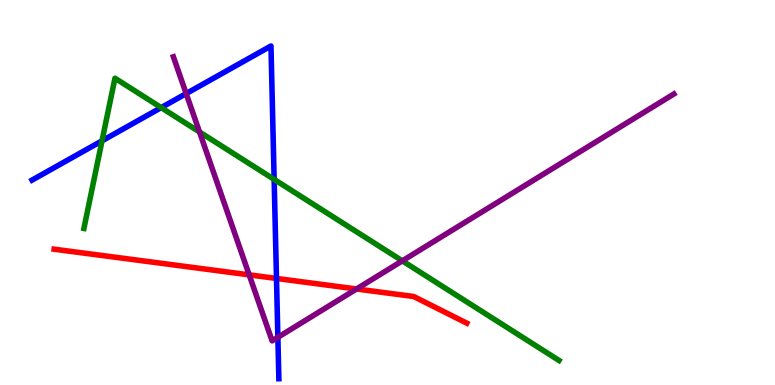[{'lines': ['blue', 'red'], 'intersections': [{'x': 3.57, 'y': 2.77}]}, {'lines': ['green', 'red'], 'intersections': []}, {'lines': ['purple', 'red'], 'intersections': [{'x': 3.22, 'y': 2.86}, {'x': 4.6, 'y': 2.49}]}, {'lines': ['blue', 'green'], 'intersections': [{'x': 1.32, 'y': 6.34}, {'x': 2.08, 'y': 7.2}, {'x': 3.54, 'y': 5.34}]}, {'lines': ['blue', 'purple'], 'intersections': [{'x': 2.4, 'y': 7.57}, {'x': 3.59, 'y': 1.24}]}, {'lines': ['green', 'purple'], 'intersections': [{'x': 2.57, 'y': 6.57}, {'x': 5.19, 'y': 3.22}]}]